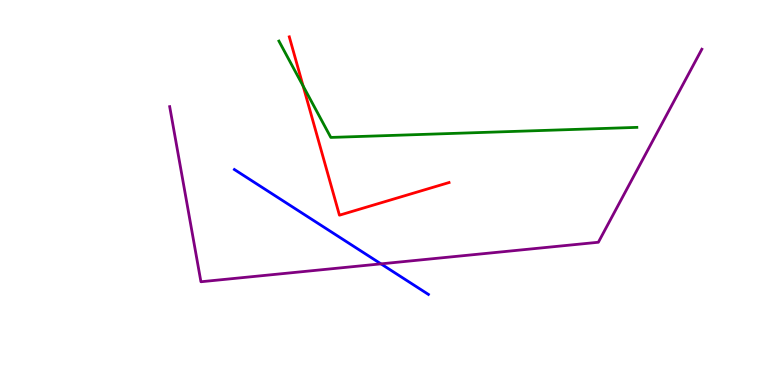[{'lines': ['blue', 'red'], 'intersections': []}, {'lines': ['green', 'red'], 'intersections': [{'x': 3.91, 'y': 7.77}]}, {'lines': ['purple', 'red'], 'intersections': []}, {'lines': ['blue', 'green'], 'intersections': []}, {'lines': ['blue', 'purple'], 'intersections': [{'x': 4.92, 'y': 3.15}]}, {'lines': ['green', 'purple'], 'intersections': []}]